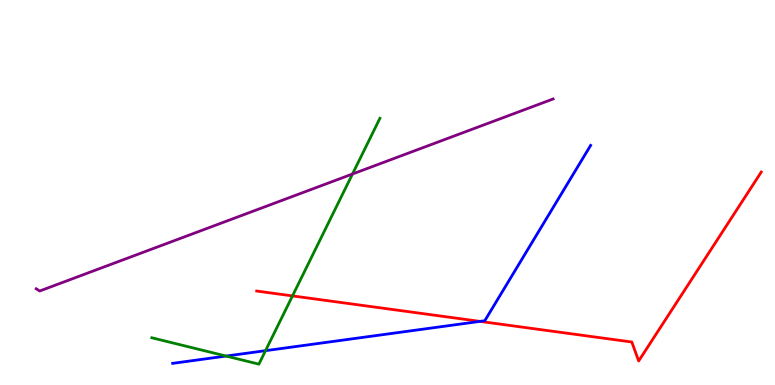[{'lines': ['blue', 'red'], 'intersections': [{'x': 6.19, 'y': 1.65}]}, {'lines': ['green', 'red'], 'intersections': [{'x': 3.77, 'y': 2.31}]}, {'lines': ['purple', 'red'], 'intersections': []}, {'lines': ['blue', 'green'], 'intersections': [{'x': 2.92, 'y': 0.752}, {'x': 3.43, 'y': 0.892}]}, {'lines': ['blue', 'purple'], 'intersections': []}, {'lines': ['green', 'purple'], 'intersections': [{'x': 4.55, 'y': 5.48}]}]